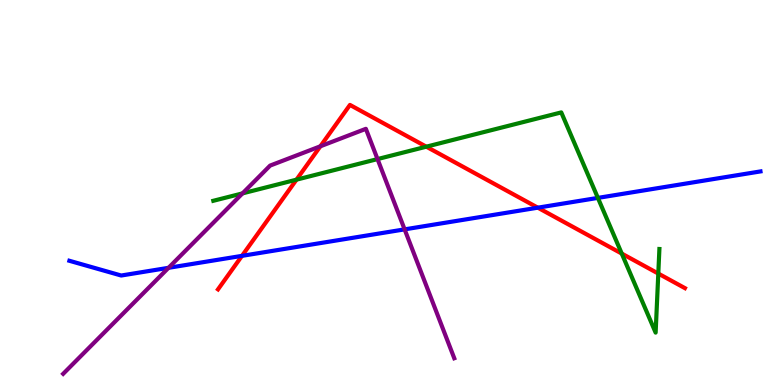[{'lines': ['blue', 'red'], 'intersections': [{'x': 3.12, 'y': 3.35}, {'x': 6.94, 'y': 4.61}]}, {'lines': ['green', 'red'], 'intersections': [{'x': 3.83, 'y': 5.33}, {'x': 5.5, 'y': 6.19}, {'x': 8.02, 'y': 3.41}, {'x': 8.49, 'y': 2.89}]}, {'lines': ['purple', 'red'], 'intersections': [{'x': 4.13, 'y': 6.2}]}, {'lines': ['blue', 'green'], 'intersections': [{'x': 7.71, 'y': 4.86}]}, {'lines': ['blue', 'purple'], 'intersections': [{'x': 2.17, 'y': 3.04}, {'x': 5.22, 'y': 4.04}]}, {'lines': ['green', 'purple'], 'intersections': [{'x': 3.13, 'y': 4.98}, {'x': 4.87, 'y': 5.87}]}]